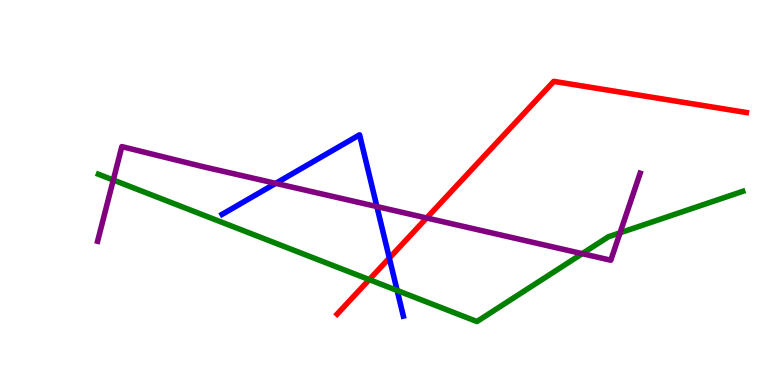[{'lines': ['blue', 'red'], 'intersections': [{'x': 5.02, 'y': 3.3}]}, {'lines': ['green', 'red'], 'intersections': [{'x': 4.76, 'y': 2.74}]}, {'lines': ['purple', 'red'], 'intersections': [{'x': 5.51, 'y': 4.34}]}, {'lines': ['blue', 'green'], 'intersections': [{'x': 5.12, 'y': 2.46}]}, {'lines': ['blue', 'purple'], 'intersections': [{'x': 3.56, 'y': 5.24}, {'x': 4.86, 'y': 4.63}]}, {'lines': ['green', 'purple'], 'intersections': [{'x': 1.46, 'y': 5.32}, {'x': 7.51, 'y': 3.41}, {'x': 8.0, 'y': 3.95}]}]